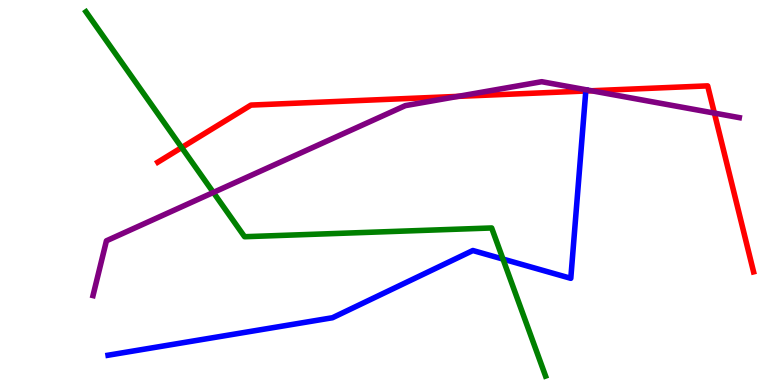[{'lines': ['blue', 'red'], 'intersections': [{'x': 7.56, 'y': 7.64}]}, {'lines': ['green', 'red'], 'intersections': [{'x': 2.34, 'y': 6.17}]}, {'lines': ['purple', 'red'], 'intersections': [{'x': 5.91, 'y': 7.5}, {'x': 7.63, 'y': 7.64}, {'x': 9.22, 'y': 7.06}]}, {'lines': ['blue', 'green'], 'intersections': [{'x': 6.49, 'y': 3.27}]}, {'lines': ['blue', 'purple'], 'intersections': []}, {'lines': ['green', 'purple'], 'intersections': [{'x': 2.75, 'y': 5.0}]}]